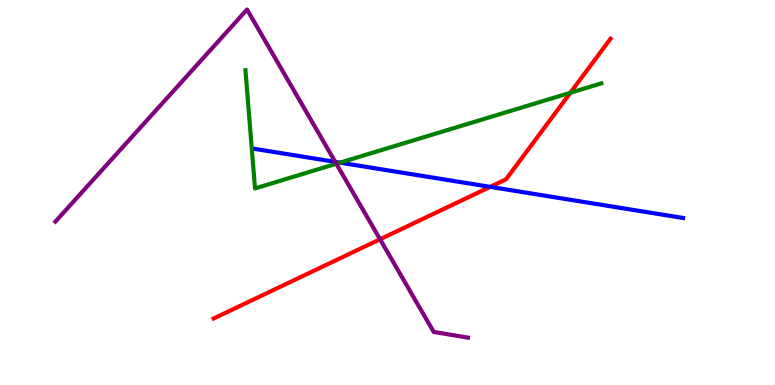[{'lines': ['blue', 'red'], 'intersections': [{'x': 6.32, 'y': 5.15}]}, {'lines': ['green', 'red'], 'intersections': [{'x': 7.36, 'y': 7.59}]}, {'lines': ['purple', 'red'], 'intersections': [{'x': 4.9, 'y': 3.79}]}, {'lines': ['blue', 'green'], 'intersections': [{'x': 4.39, 'y': 5.78}]}, {'lines': ['blue', 'purple'], 'intersections': [{'x': 4.33, 'y': 5.8}]}, {'lines': ['green', 'purple'], 'intersections': [{'x': 4.34, 'y': 5.75}]}]